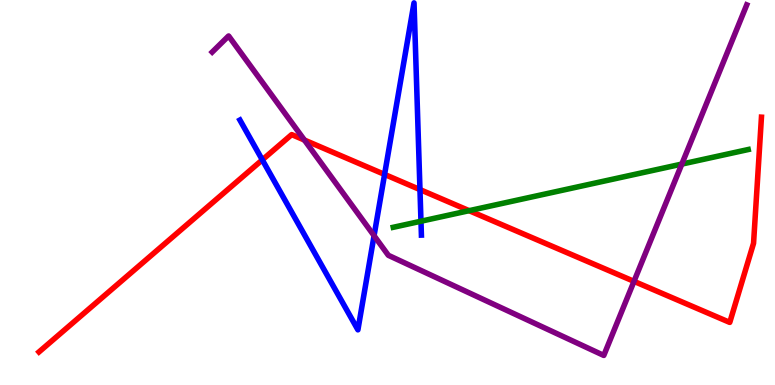[{'lines': ['blue', 'red'], 'intersections': [{'x': 3.38, 'y': 5.85}, {'x': 4.96, 'y': 5.47}, {'x': 5.42, 'y': 5.08}]}, {'lines': ['green', 'red'], 'intersections': [{'x': 6.05, 'y': 4.53}]}, {'lines': ['purple', 'red'], 'intersections': [{'x': 3.93, 'y': 6.36}, {'x': 8.18, 'y': 2.69}]}, {'lines': ['blue', 'green'], 'intersections': [{'x': 5.43, 'y': 4.25}]}, {'lines': ['blue', 'purple'], 'intersections': [{'x': 4.83, 'y': 3.88}]}, {'lines': ['green', 'purple'], 'intersections': [{'x': 8.8, 'y': 5.74}]}]